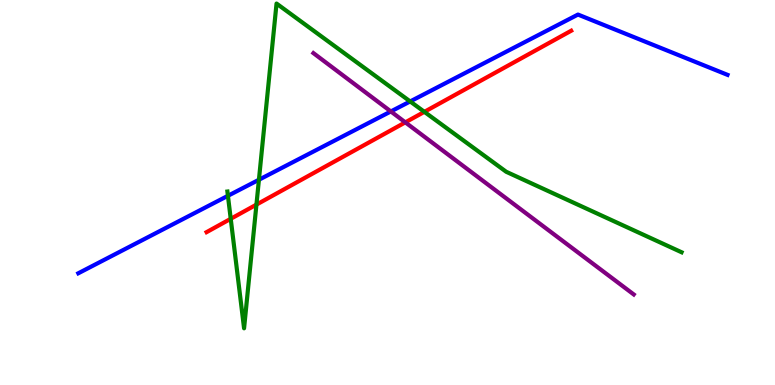[{'lines': ['blue', 'red'], 'intersections': []}, {'lines': ['green', 'red'], 'intersections': [{'x': 2.98, 'y': 4.32}, {'x': 3.31, 'y': 4.69}, {'x': 5.48, 'y': 7.1}]}, {'lines': ['purple', 'red'], 'intersections': [{'x': 5.23, 'y': 6.82}]}, {'lines': ['blue', 'green'], 'intersections': [{'x': 2.94, 'y': 4.91}, {'x': 3.34, 'y': 5.33}, {'x': 5.29, 'y': 7.37}]}, {'lines': ['blue', 'purple'], 'intersections': [{'x': 5.04, 'y': 7.11}]}, {'lines': ['green', 'purple'], 'intersections': []}]